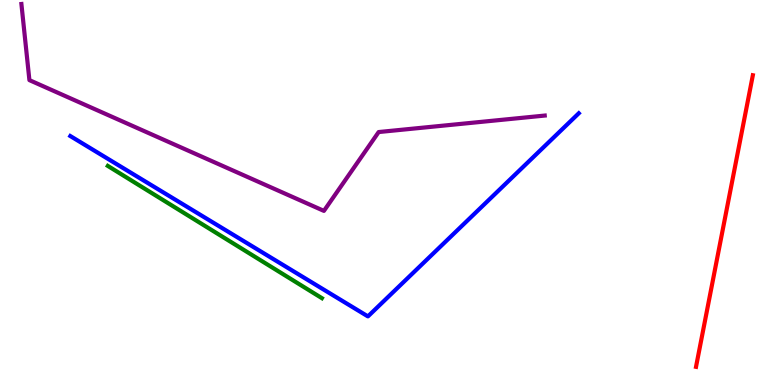[{'lines': ['blue', 'red'], 'intersections': []}, {'lines': ['green', 'red'], 'intersections': []}, {'lines': ['purple', 'red'], 'intersections': []}, {'lines': ['blue', 'green'], 'intersections': []}, {'lines': ['blue', 'purple'], 'intersections': []}, {'lines': ['green', 'purple'], 'intersections': []}]